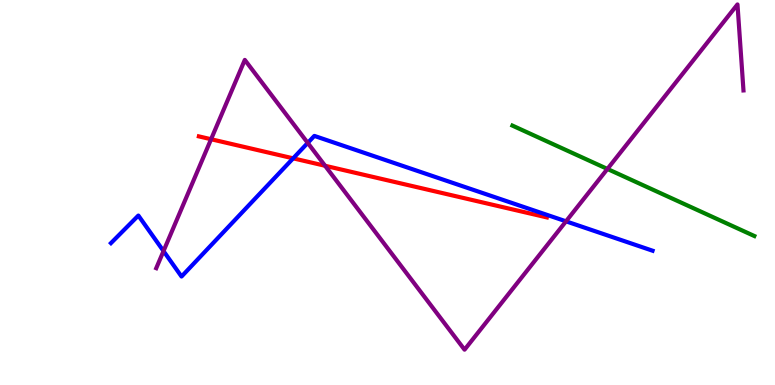[{'lines': ['blue', 'red'], 'intersections': [{'x': 3.78, 'y': 5.89}]}, {'lines': ['green', 'red'], 'intersections': []}, {'lines': ['purple', 'red'], 'intersections': [{'x': 2.72, 'y': 6.38}, {'x': 4.19, 'y': 5.69}]}, {'lines': ['blue', 'green'], 'intersections': []}, {'lines': ['blue', 'purple'], 'intersections': [{'x': 2.11, 'y': 3.48}, {'x': 3.97, 'y': 6.29}, {'x': 7.3, 'y': 4.25}]}, {'lines': ['green', 'purple'], 'intersections': [{'x': 7.84, 'y': 5.61}]}]